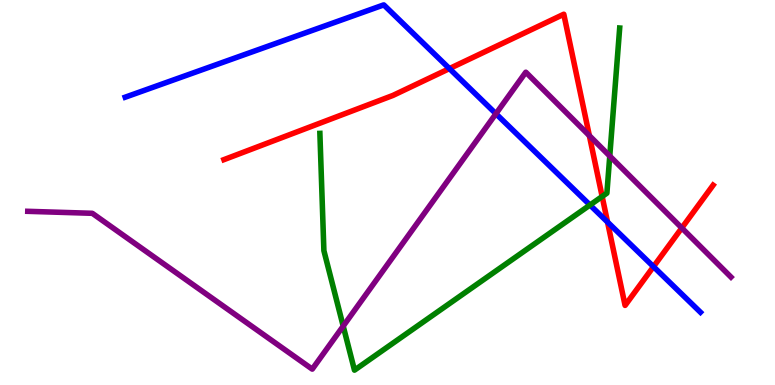[{'lines': ['blue', 'red'], 'intersections': [{'x': 5.8, 'y': 8.22}, {'x': 7.84, 'y': 4.23}, {'x': 8.43, 'y': 3.07}]}, {'lines': ['green', 'red'], 'intersections': [{'x': 7.77, 'y': 4.9}]}, {'lines': ['purple', 'red'], 'intersections': [{'x': 7.6, 'y': 6.48}, {'x': 8.8, 'y': 4.08}]}, {'lines': ['blue', 'green'], 'intersections': [{'x': 7.61, 'y': 4.67}]}, {'lines': ['blue', 'purple'], 'intersections': [{'x': 6.4, 'y': 7.05}]}, {'lines': ['green', 'purple'], 'intersections': [{'x': 4.43, 'y': 1.53}, {'x': 7.87, 'y': 5.95}]}]